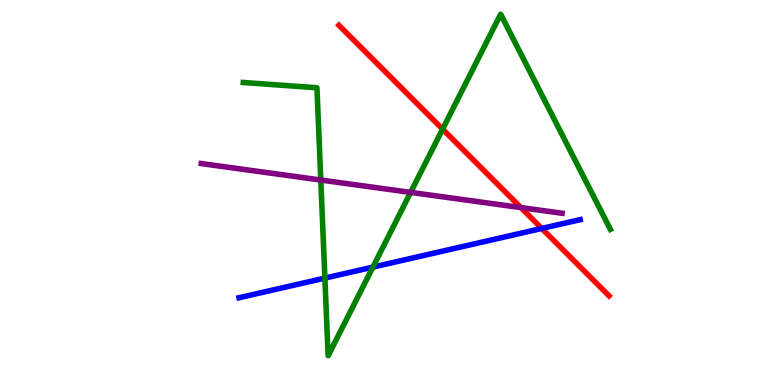[{'lines': ['blue', 'red'], 'intersections': [{'x': 6.99, 'y': 4.07}]}, {'lines': ['green', 'red'], 'intersections': [{'x': 5.71, 'y': 6.65}]}, {'lines': ['purple', 'red'], 'intersections': [{'x': 6.72, 'y': 4.61}]}, {'lines': ['blue', 'green'], 'intersections': [{'x': 4.19, 'y': 2.78}, {'x': 4.81, 'y': 3.06}]}, {'lines': ['blue', 'purple'], 'intersections': []}, {'lines': ['green', 'purple'], 'intersections': [{'x': 4.14, 'y': 5.32}, {'x': 5.3, 'y': 5.0}]}]